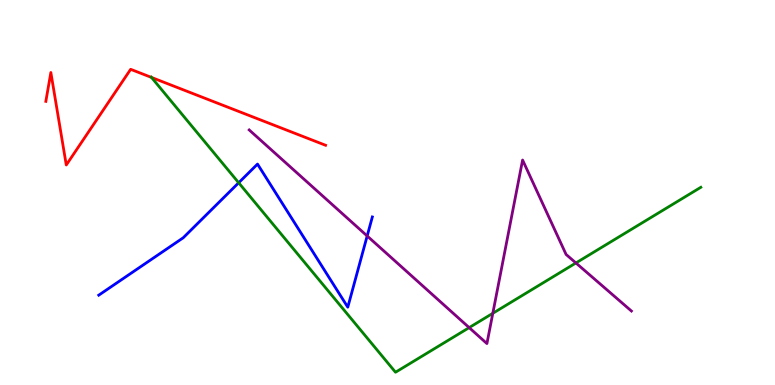[{'lines': ['blue', 'red'], 'intersections': []}, {'lines': ['green', 'red'], 'intersections': [{'x': 1.95, 'y': 7.99}]}, {'lines': ['purple', 'red'], 'intersections': []}, {'lines': ['blue', 'green'], 'intersections': [{'x': 3.08, 'y': 5.25}]}, {'lines': ['blue', 'purple'], 'intersections': [{'x': 4.74, 'y': 3.87}]}, {'lines': ['green', 'purple'], 'intersections': [{'x': 6.05, 'y': 1.49}, {'x': 6.36, 'y': 1.86}, {'x': 7.43, 'y': 3.17}]}]